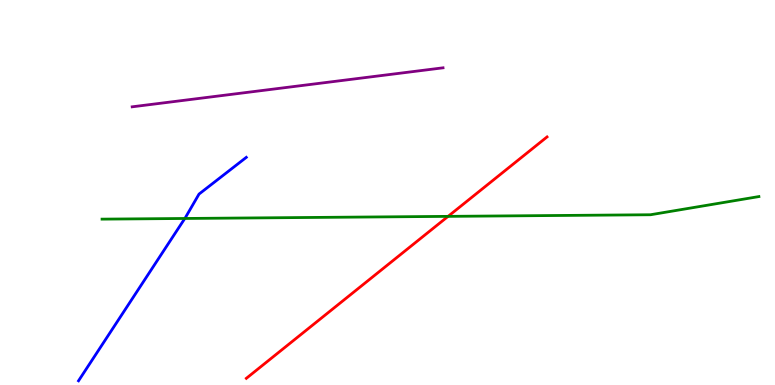[{'lines': ['blue', 'red'], 'intersections': []}, {'lines': ['green', 'red'], 'intersections': [{'x': 5.78, 'y': 4.38}]}, {'lines': ['purple', 'red'], 'intersections': []}, {'lines': ['blue', 'green'], 'intersections': [{'x': 2.38, 'y': 4.33}]}, {'lines': ['blue', 'purple'], 'intersections': []}, {'lines': ['green', 'purple'], 'intersections': []}]